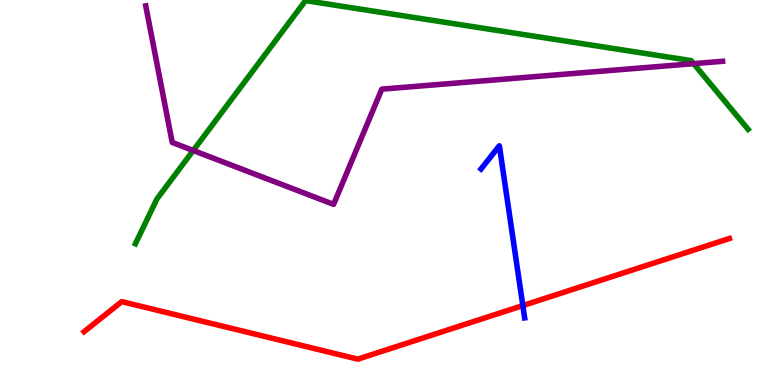[{'lines': ['blue', 'red'], 'intersections': [{'x': 6.75, 'y': 2.06}]}, {'lines': ['green', 'red'], 'intersections': []}, {'lines': ['purple', 'red'], 'intersections': []}, {'lines': ['blue', 'green'], 'intersections': []}, {'lines': ['blue', 'purple'], 'intersections': []}, {'lines': ['green', 'purple'], 'intersections': [{'x': 2.49, 'y': 6.09}, {'x': 8.95, 'y': 8.35}]}]